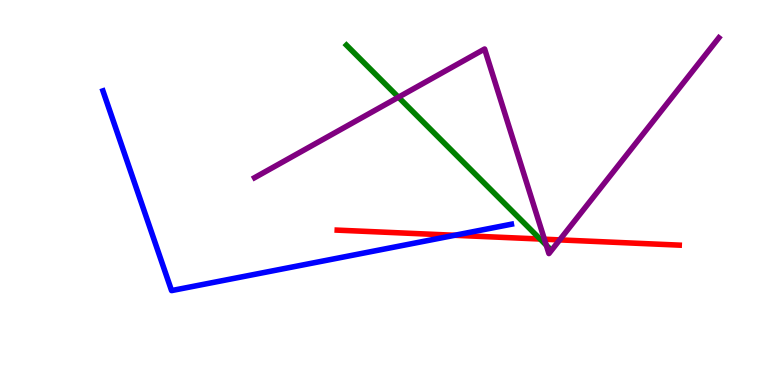[{'lines': ['blue', 'red'], 'intersections': [{'x': 5.87, 'y': 3.89}]}, {'lines': ['green', 'red'], 'intersections': [{'x': 6.97, 'y': 3.79}]}, {'lines': ['purple', 'red'], 'intersections': [{'x': 7.02, 'y': 3.79}, {'x': 7.22, 'y': 3.77}]}, {'lines': ['blue', 'green'], 'intersections': []}, {'lines': ['blue', 'purple'], 'intersections': []}, {'lines': ['green', 'purple'], 'intersections': [{'x': 5.14, 'y': 7.48}, {'x': 7.05, 'y': 3.63}]}]